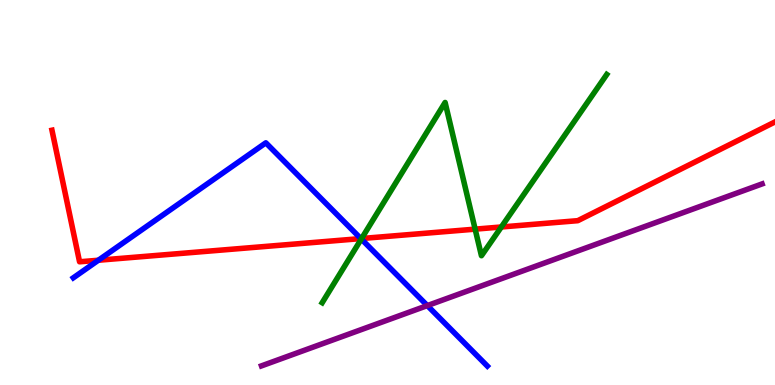[{'lines': ['blue', 'red'], 'intersections': [{'x': 1.27, 'y': 3.24}, {'x': 4.66, 'y': 3.8}]}, {'lines': ['green', 'red'], 'intersections': [{'x': 4.67, 'y': 3.8}, {'x': 6.13, 'y': 4.05}, {'x': 6.47, 'y': 4.1}]}, {'lines': ['purple', 'red'], 'intersections': []}, {'lines': ['blue', 'green'], 'intersections': [{'x': 4.66, 'y': 3.79}]}, {'lines': ['blue', 'purple'], 'intersections': [{'x': 5.51, 'y': 2.06}]}, {'lines': ['green', 'purple'], 'intersections': []}]